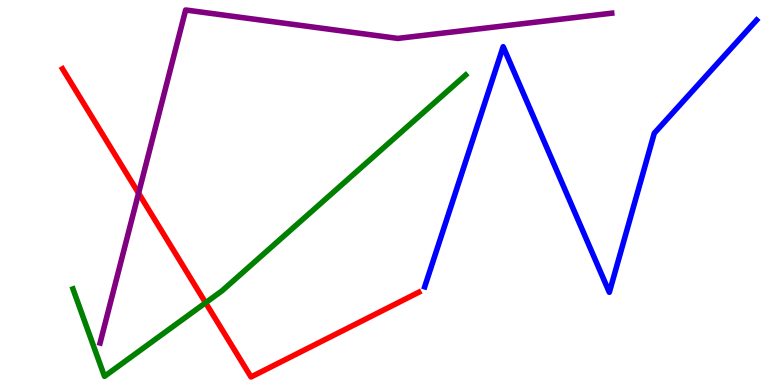[{'lines': ['blue', 'red'], 'intersections': []}, {'lines': ['green', 'red'], 'intersections': [{'x': 2.65, 'y': 2.14}]}, {'lines': ['purple', 'red'], 'intersections': [{'x': 1.79, 'y': 4.98}]}, {'lines': ['blue', 'green'], 'intersections': []}, {'lines': ['blue', 'purple'], 'intersections': []}, {'lines': ['green', 'purple'], 'intersections': []}]